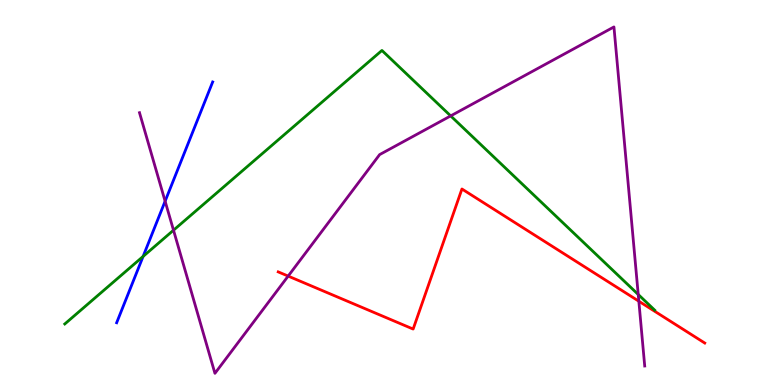[{'lines': ['blue', 'red'], 'intersections': []}, {'lines': ['green', 'red'], 'intersections': []}, {'lines': ['purple', 'red'], 'intersections': [{'x': 3.72, 'y': 2.83}, {'x': 8.24, 'y': 2.18}]}, {'lines': ['blue', 'green'], 'intersections': [{'x': 1.85, 'y': 3.34}]}, {'lines': ['blue', 'purple'], 'intersections': [{'x': 2.13, 'y': 4.77}]}, {'lines': ['green', 'purple'], 'intersections': [{'x': 2.24, 'y': 4.02}, {'x': 5.82, 'y': 6.99}, {'x': 8.24, 'y': 2.35}]}]